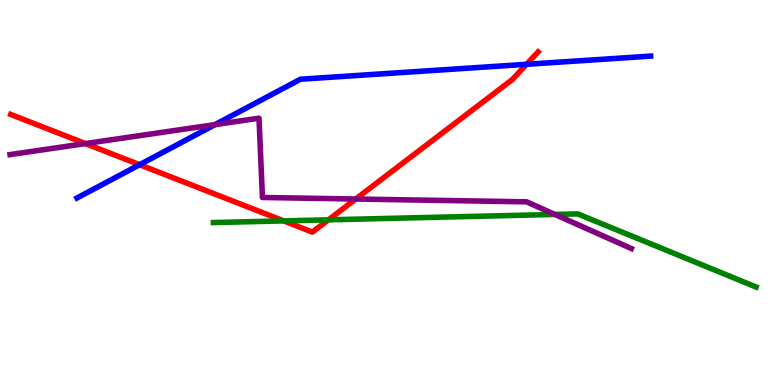[{'lines': ['blue', 'red'], 'intersections': [{'x': 1.8, 'y': 5.72}, {'x': 6.79, 'y': 8.33}]}, {'lines': ['green', 'red'], 'intersections': [{'x': 3.66, 'y': 4.26}, {'x': 4.24, 'y': 4.29}]}, {'lines': ['purple', 'red'], 'intersections': [{'x': 1.1, 'y': 6.27}, {'x': 4.59, 'y': 4.83}]}, {'lines': ['blue', 'green'], 'intersections': []}, {'lines': ['blue', 'purple'], 'intersections': [{'x': 2.77, 'y': 6.76}]}, {'lines': ['green', 'purple'], 'intersections': [{'x': 7.16, 'y': 4.43}]}]